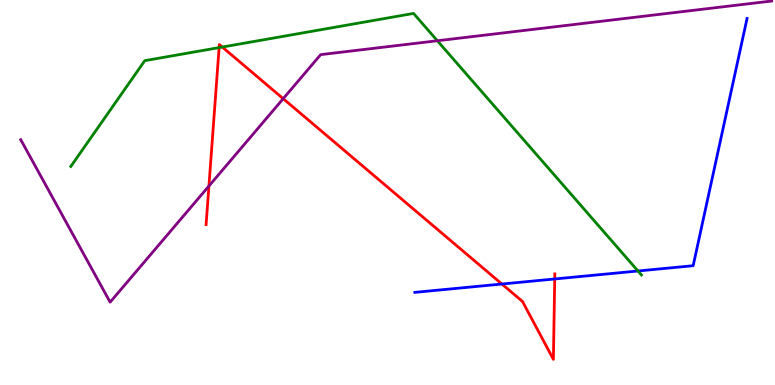[{'lines': ['blue', 'red'], 'intersections': [{'x': 6.48, 'y': 2.62}, {'x': 7.16, 'y': 2.75}]}, {'lines': ['green', 'red'], 'intersections': [{'x': 2.83, 'y': 8.76}, {'x': 2.87, 'y': 8.78}]}, {'lines': ['purple', 'red'], 'intersections': [{'x': 2.7, 'y': 5.17}, {'x': 3.65, 'y': 7.44}]}, {'lines': ['blue', 'green'], 'intersections': [{'x': 8.23, 'y': 2.96}]}, {'lines': ['blue', 'purple'], 'intersections': []}, {'lines': ['green', 'purple'], 'intersections': [{'x': 5.64, 'y': 8.94}]}]